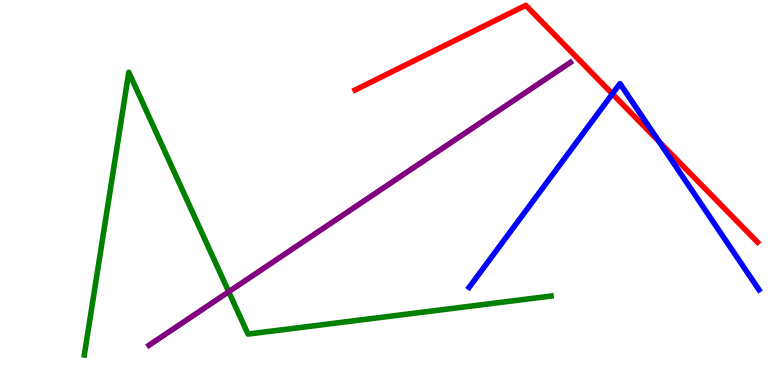[{'lines': ['blue', 'red'], 'intersections': [{'x': 7.9, 'y': 7.56}, {'x': 8.5, 'y': 6.32}]}, {'lines': ['green', 'red'], 'intersections': []}, {'lines': ['purple', 'red'], 'intersections': []}, {'lines': ['blue', 'green'], 'intersections': []}, {'lines': ['blue', 'purple'], 'intersections': []}, {'lines': ['green', 'purple'], 'intersections': [{'x': 2.95, 'y': 2.42}]}]